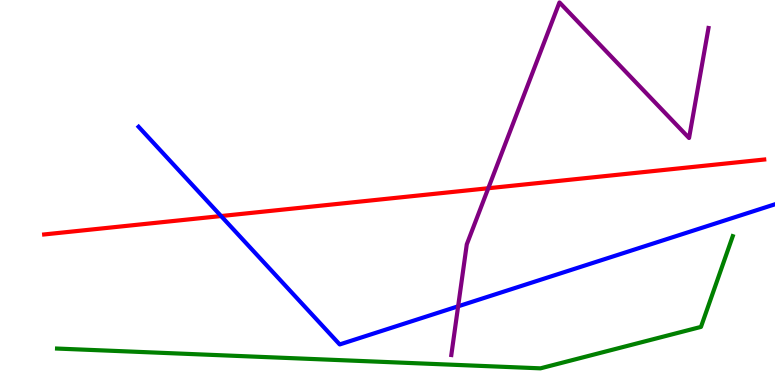[{'lines': ['blue', 'red'], 'intersections': [{'x': 2.85, 'y': 4.39}]}, {'lines': ['green', 'red'], 'intersections': []}, {'lines': ['purple', 'red'], 'intersections': [{'x': 6.3, 'y': 5.11}]}, {'lines': ['blue', 'green'], 'intersections': []}, {'lines': ['blue', 'purple'], 'intersections': [{'x': 5.91, 'y': 2.04}]}, {'lines': ['green', 'purple'], 'intersections': []}]